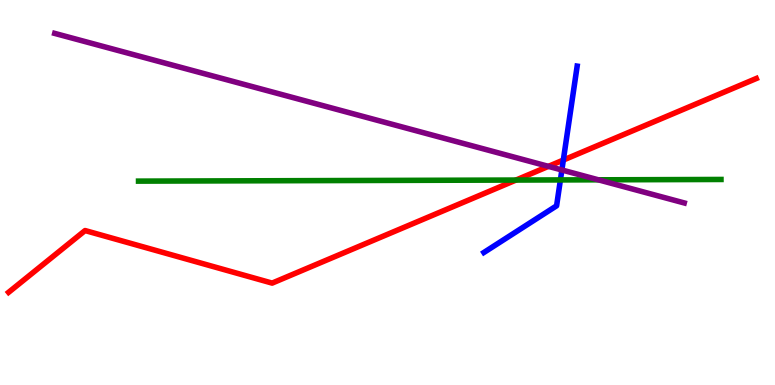[{'lines': ['blue', 'red'], 'intersections': [{'x': 7.27, 'y': 5.84}]}, {'lines': ['green', 'red'], 'intersections': [{'x': 6.66, 'y': 5.32}]}, {'lines': ['purple', 'red'], 'intersections': [{'x': 7.08, 'y': 5.68}]}, {'lines': ['blue', 'green'], 'intersections': [{'x': 7.23, 'y': 5.33}]}, {'lines': ['blue', 'purple'], 'intersections': [{'x': 7.25, 'y': 5.58}]}, {'lines': ['green', 'purple'], 'intersections': [{'x': 7.72, 'y': 5.33}]}]